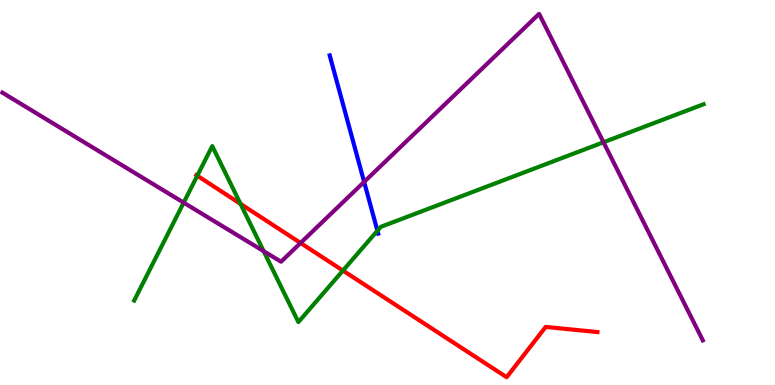[{'lines': ['blue', 'red'], 'intersections': []}, {'lines': ['green', 'red'], 'intersections': [{'x': 2.55, 'y': 5.44}, {'x': 3.1, 'y': 4.7}, {'x': 4.42, 'y': 2.97}]}, {'lines': ['purple', 'red'], 'intersections': [{'x': 3.88, 'y': 3.69}]}, {'lines': ['blue', 'green'], 'intersections': [{'x': 4.87, 'y': 4.01}]}, {'lines': ['blue', 'purple'], 'intersections': [{'x': 4.7, 'y': 5.27}]}, {'lines': ['green', 'purple'], 'intersections': [{'x': 2.37, 'y': 4.74}, {'x': 3.4, 'y': 3.48}, {'x': 7.79, 'y': 6.3}]}]